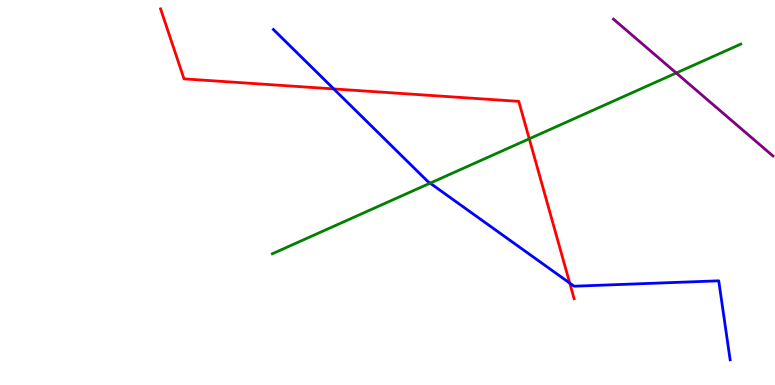[{'lines': ['blue', 'red'], 'intersections': [{'x': 4.31, 'y': 7.69}, {'x': 7.35, 'y': 2.65}]}, {'lines': ['green', 'red'], 'intersections': [{'x': 6.83, 'y': 6.4}]}, {'lines': ['purple', 'red'], 'intersections': []}, {'lines': ['blue', 'green'], 'intersections': [{'x': 5.55, 'y': 5.24}]}, {'lines': ['blue', 'purple'], 'intersections': []}, {'lines': ['green', 'purple'], 'intersections': [{'x': 8.73, 'y': 8.1}]}]